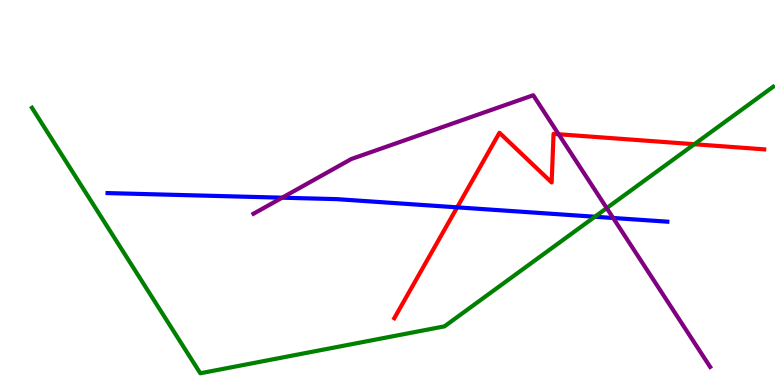[{'lines': ['blue', 'red'], 'intersections': [{'x': 5.9, 'y': 4.61}]}, {'lines': ['green', 'red'], 'intersections': [{'x': 8.96, 'y': 6.25}]}, {'lines': ['purple', 'red'], 'intersections': [{'x': 7.21, 'y': 6.51}]}, {'lines': ['blue', 'green'], 'intersections': [{'x': 7.68, 'y': 4.37}]}, {'lines': ['blue', 'purple'], 'intersections': [{'x': 3.64, 'y': 4.87}, {'x': 7.91, 'y': 4.34}]}, {'lines': ['green', 'purple'], 'intersections': [{'x': 7.83, 'y': 4.6}]}]